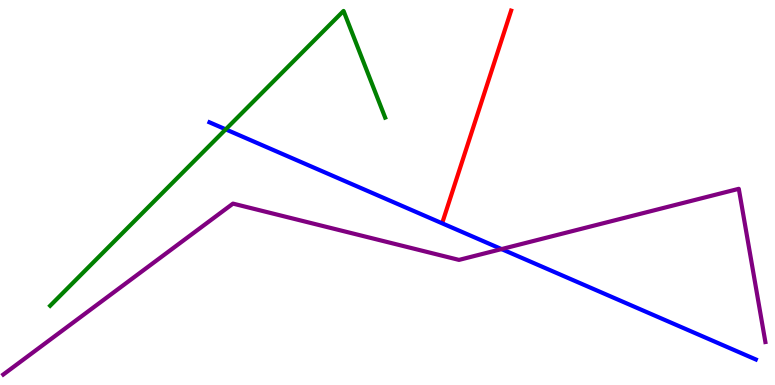[{'lines': ['blue', 'red'], 'intersections': []}, {'lines': ['green', 'red'], 'intersections': []}, {'lines': ['purple', 'red'], 'intersections': []}, {'lines': ['blue', 'green'], 'intersections': [{'x': 2.91, 'y': 6.64}]}, {'lines': ['blue', 'purple'], 'intersections': [{'x': 6.47, 'y': 3.53}]}, {'lines': ['green', 'purple'], 'intersections': []}]